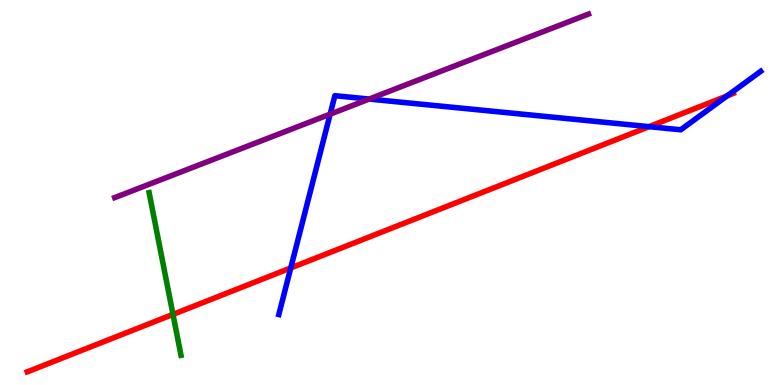[{'lines': ['blue', 'red'], 'intersections': [{'x': 3.75, 'y': 3.04}, {'x': 8.37, 'y': 6.71}, {'x': 9.38, 'y': 7.51}]}, {'lines': ['green', 'red'], 'intersections': [{'x': 2.23, 'y': 1.83}]}, {'lines': ['purple', 'red'], 'intersections': []}, {'lines': ['blue', 'green'], 'intersections': []}, {'lines': ['blue', 'purple'], 'intersections': [{'x': 4.26, 'y': 7.03}, {'x': 4.76, 'y': 7.43}]}, {'lines': ['green', 'purple'], 'intersections': []}]